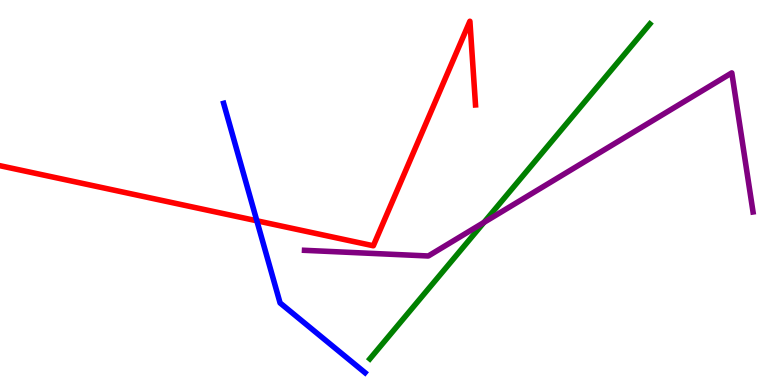[{'lines': ['blue', 'red'], 'intersections': [{'x': 3.31, 'y': 4.27}]}, {'lines': ['green', 'red'], 'intersections': []}, {'lines': ['purple', 'red'], 'intersections': []}, {'lines': ['blue', 'green'], 'intersections': []}, {'lines': ['blue', 'purple'], 'intersections': []}, {'lines': ['green', 'purple'], 'intersections': [{'x': 6.24, 'y': 4.22}]}]